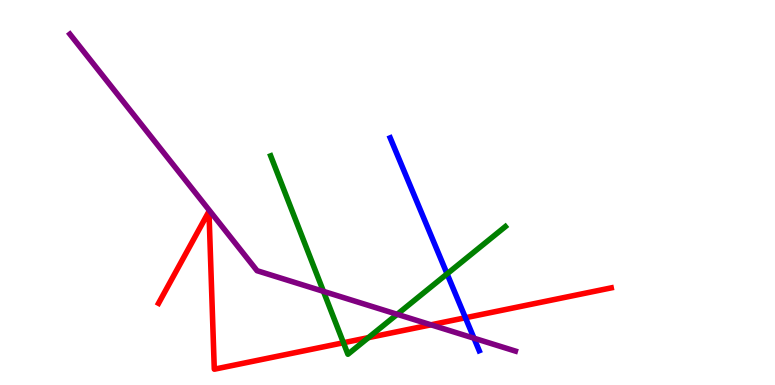[{'lines': ['blue', 'red'], 'intersections': [{'x': 6.01, 'y': 1.75}]}, {'lines': ['green', 'red'], 'intersections': [{'x': 4.43, 'y': 1.1}, {'x': 4.75, 'y': 1.23}]}, {'lines': ['purple', 'red'], 'intersections': [{'x': 5.56, 'y': 1.56}]}, {'lines': ['blue', 'green'], 'intersections': [{'x': 5.77, 'y': 2.89}]}, {'lines': ['blue', 'purple'], 'intersections': [{'x': 6.12, 'y': 1.22}]}, {'lines': ['green', 'purple'], 'intersections': [{'x': 4.17, 'y': 2.43}, {'x': 5.12, 'y': 1.84}]}]